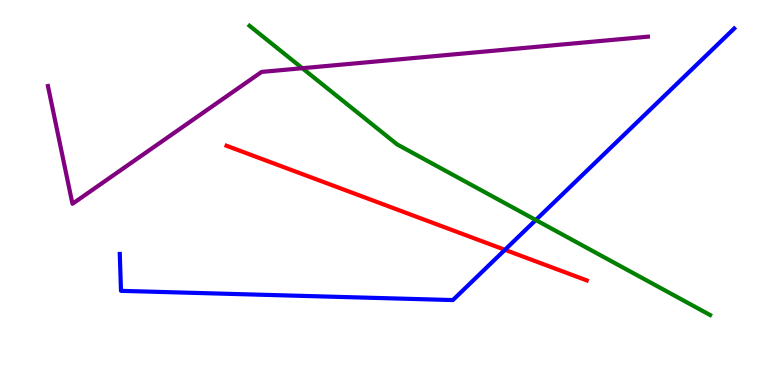[{'lines': ['blue', 'red'], 'intersections': [{'x': 6.52, 'y': 3.51}]}, {'lines': ['green', 'red'], 'intersections': []}, {'lines': ['purple', 'red'], 'intersections': []}, {'lines': ['blue', 'green'], 'intersections': [{'x': 6.91, 'y': 4.29}]}, {'lines': ['blue', 'purple'], 'intersections': []}, {'lines': ['green', 'purple'], 'intersections': [{'x': 3.9, 'y': 8.23}]}]